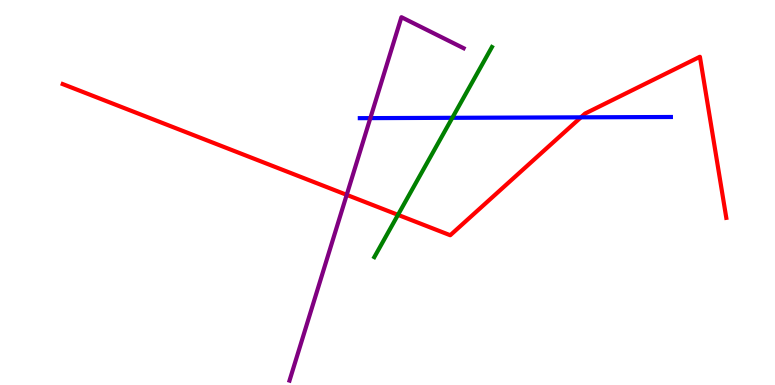[{'lines': ['blue', 'red'], 'intersections': [{'x': 7.5, 'y': 6.95}]}, {'lines': ['green', 'red'], 'intersections': [{'x': 5.14, 'y': 4.42}]}, {'lines': ['purple', 'red'], 'intersections': [{'x': 4.47, 'y': 4.94}]}, {'lines': ['blue', 'green'], 'intersections': [{'x': 5.84, 'y': 6.94}]}, {'lines': ['blue', 'purple'], 'intersections': [{'x': 4.78, 'y': 6.93}]}, {'lines': ['green', 'purple'], 'intersections': []}]